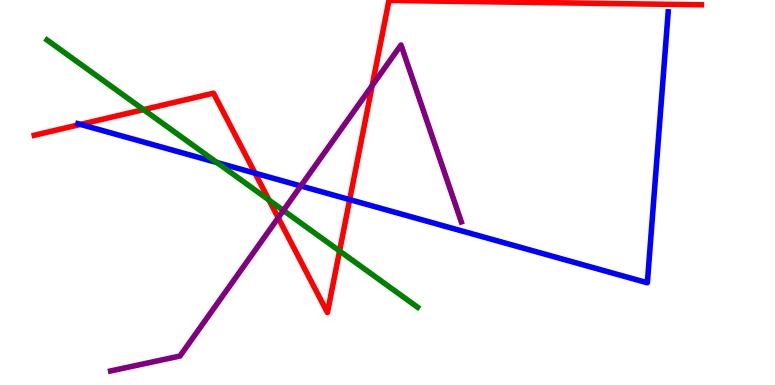[{'lines': ['blue', 'red'], 'intersections': [{'x': 1.04, 'y': 6.77}, {'x': 3.29, 'y': 5.5}, {'x': 4.51, 'y': 4.82}]}, {'lines': ['green', 'red'], 'intersections': [{'x': 1.85, 'y': 7.15}, {'x': 3.47, 'y': 4.8}, {'x': 4.38, 'y': 3.48}]}, {'lines': ['purple', 'red'], 'intersections': [{'x': 3.59, 'y': 4.34}, {'x': 4.8, 'y': 7.78}]}, {'lines': ['blue', 'green'], 'intersections': [{'x': 2.8, 'y': 5.78}]}, {'lines': ['blue', 'purple'], 'intersections': [{'x': 3.88, 'y': 5.17}]}, {'lines': ['green', 'purple'], 'intersections': [{'x': 3.66, 'y': 4.53}]}]